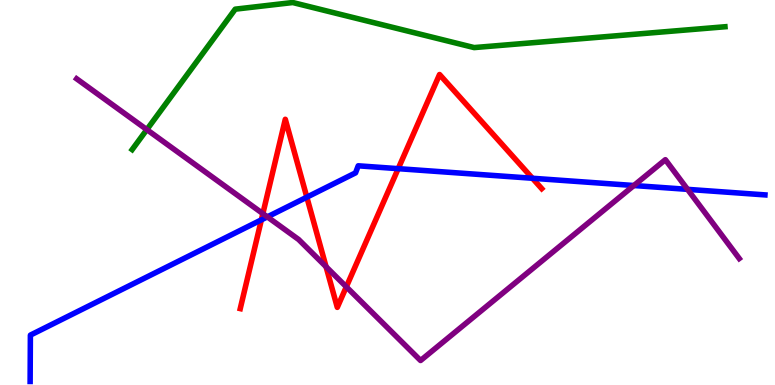[{'lines': ['blue', 'red'], 'intersections': [{'x': 3.37, 'y': 4.29}, {'x': 3.96, 'y': 4.88}, {'x': 5.14, 'y': 5.62}, {'x': 6.87, 'y': 5.37}]}, {'lines': ['green', 'red'], 'intersections': []}, {'lines': ['purple', 'red'], 'intersections': [{'x': 3.39, 'y': 4.45}, {'x': 4.21, 'y': 3.07}, {'x': 4.47, 'y': 2.55}]}, {'lines': ['blue', 'green'], 'intersections': []}, {'lines': ['blue', 'purple'], 'intersections': [{'x': 3.45, 'y': 4.37}, {'x': 8.18, 'y': 5.18}, {'x': 8.87, 'y': 5.08}]}, {'lines': ['green', 'purple'], 'intersections': [{'x': 1.89, 'y': 6.63}]}]